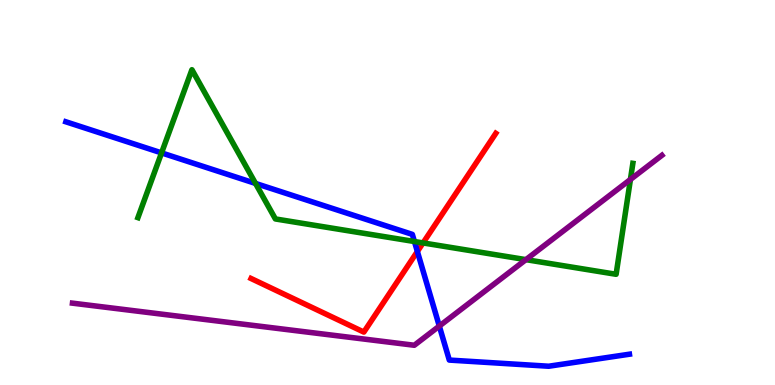[{'lines': ['blue', 'red'], 'intersections': [{'x': 5.39, 'y': 3.47}]}, {'lines': ['green', 'red'], 'intersections': [{'x': 5.46, 'y': 3.69}]}, {'lines': ['purple', 'red'], 'intersections': []}, {'lines': ['blue', 'green'], 'intersections': [{'x': 2.08, 'y': 6.03}, {'x': 3.3, 'y': 5.24}, {'x': 5.35, 'y': 3.73}]}, {'lines': ['blue', 'purple'], 'intersections': [{'x': 5.67, 'y': 1.53}]}, {'lines': ['green', 'purple'], 'intersections': [{'x': 6.79, 'y': 3.26}, {'x': 8.13, 'y': 5.34}]}]